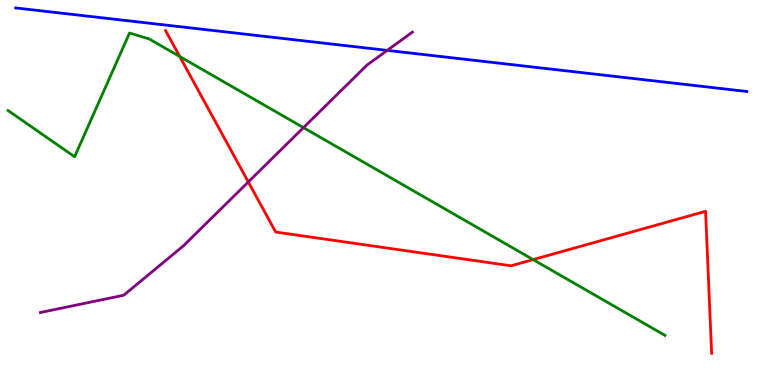[{'lines': ['blue', 'red'], 'intersections': []}, {'lines': ['green', 'red'], 'intersections': [{'x': 2.32, 'y': 8.53}, {'x': 6.88, 'y': 3.26}]}, {'lines': ['purple', 'red'], 'intersections': [{'x': 3.2, 'y': 5.27}]}, {'lines': ['blue', 'green'], 'intersections': []}, {'lines': ['blue', 'purple'], 'intersections': [{'x': 5.0, 'y': 8.69}]}, {'lines': ['green', 'purple'], 'intersections': [{'x': 3.92, 'y': 6.68}]}]